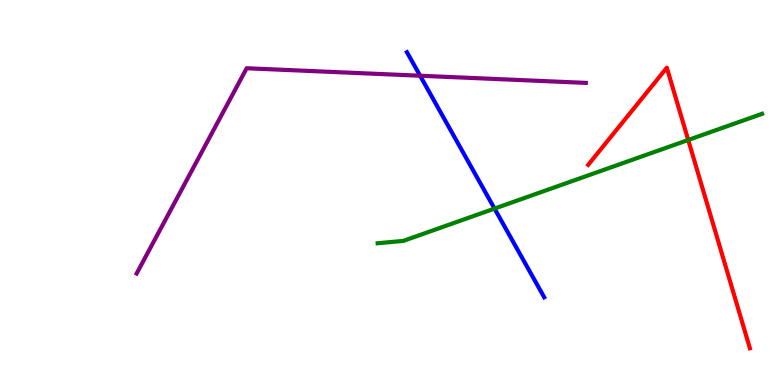[{'lines': ['blue', 'red'], 'intersections': []}, {'lines': ['green', 'red'], 'intersections': [{'x': 8.88, 'y': 6.36}]}, {'lines': ['purple', 'red'], 'intersections': []}, {'lines': ['blue', 'green'], 'intersections': [{'x': 6.38, 'y': 4.58}]}, {'lines': ['blue', 'purple'], 'intersections': [{'x': 5.42, 'y': 8.03}]}, {'lines': ['green', 'purple'], 'intersections': []}]